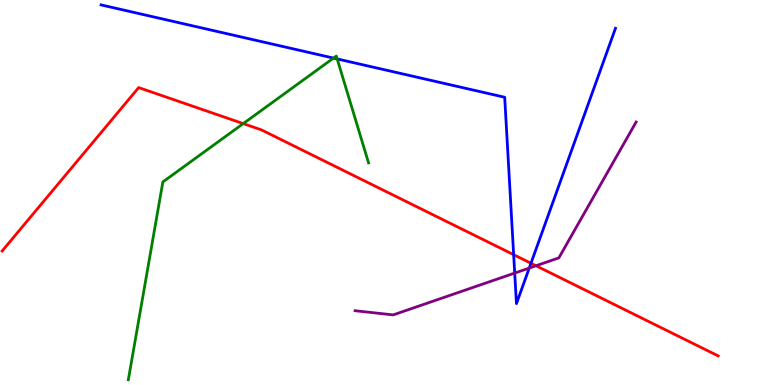[{'lines': ['blue', 'red'], 'intersections': [{'x': 6.63, 'y': 3.38}, {'x': 6.85, 'y': 3.16}]}, {'lines': ['green', 'red'], 'intersections': [{'x': 3.14, 'y': 6.79}]}, {'lines': ['purple', 'red'], 'intersections': [{'x': 6.92, 'y': 3.1}]}, {'lines': ['blue', 'green'], 'intersections': [{'x': 4.3, 'y': 8.49}, {'x': 4.35, 'y': 8.47}]}, {'lines': ['blue', 'purple'], 'intersections': [{'x': 6.64, 'y': 2.91}, {'x': 6.83, 'y': 3.04}]}, {'lines': ['green', 'purple'], 'intersections': []}]